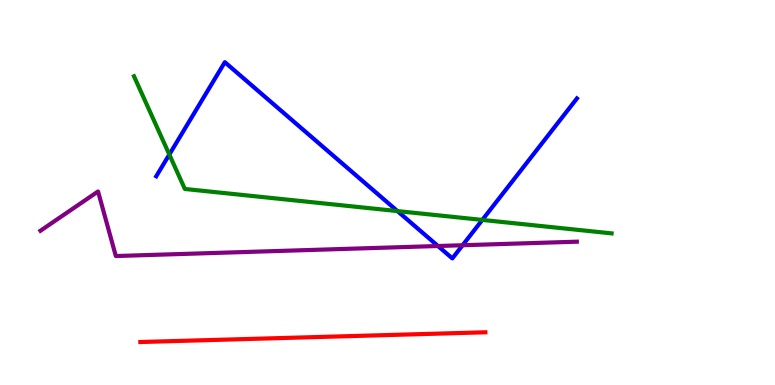[{'lines': ['blue', 'red'], 'intersections': []}, {'lines': ['green', 'red'], 'intersections': []}, {'lines': ['purple', 'red'], 'intersections': []}, {'lines': ['blue', 'green'], 'intersections': [{'x': 2.18, 'y': 5.99}, {'x': 5.13, 'y': 4.52}, {'x': 6.22, 'y': 4.29}]}, {'lines': ['blue', 'purple'], 'intersections': [{'x': 5.65, 'y': 3.61}, {'x': 5.97, 'y': 3.63}]}, {'lines': ['green', 'purple'], 'intersections': []}]